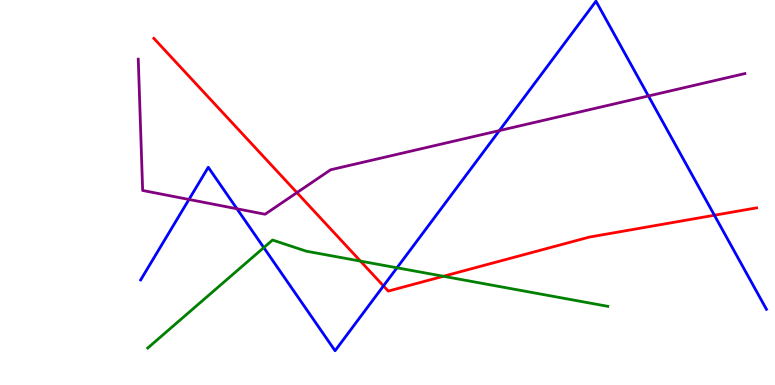[{'lines': ['blue', 'red'], 'intersections': [{'x': 4.95, 'y': 2.57}, {'x': 9.22, 'y': 4.41}]}, {'lines': ['green', 'red'], 'intersections': [{'x': 4.65, 'y': 3.22}, {'x': 5.72, 'y': 2.82}]}, {'lines': ['purple', 'red'], 'intersections': [{'x': 3.83, 'y': 5.0}]}, {'lines': ['blue', 'green'], 'intersections': [{'x': 3.4, 'y': 3.57}, {'x': 5.12, 'y': 3.04}]}, {'lines': ['blue', 'purple'], 'intersections': [{'x': 2.44, 'y': 4.82}, {'x': 3.06, 'y': 4.58}, {'x': 6.44, 'y': 6.61}, {'x': 8.37, 'y': 7.51}]}, {'lines': ['green', 'purple'], 'intersections': []}]